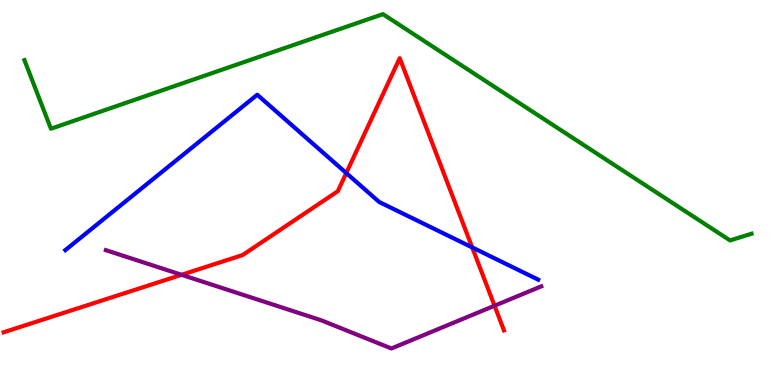[{'lines': ['blue', 'red'], 'intersections': [{'x': 4.47, 'y': 5.51}, {'x': 6.09, 'y': 3.57}]}, {'lines': ['green', 'red'], 'intersections': []}, {'lines': ['purple', 'red'], 'intersections': [{'x': 2.34, 'y': 2.86}, {'x': 6.38, 'y': 2.06}]}, {'lines': ['blue', 'green'], 'intersections': []}, {'lines': ['blue', 'purple'], 'intersections': []}, {'lines': ['green', 'purple'], 'intersections': []}]